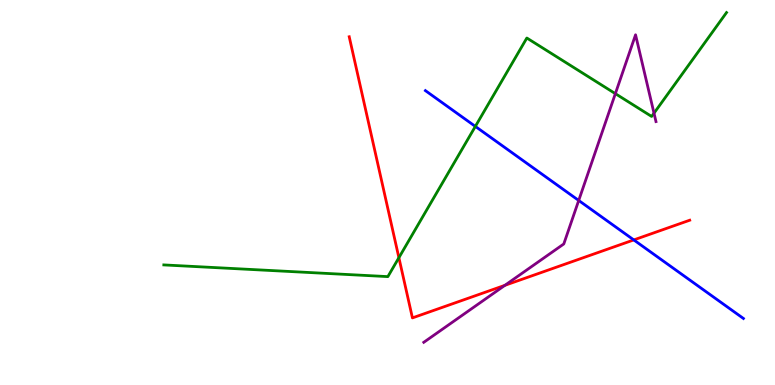[{'lines': ['blue', 'red'], 'intersections': [{'x': 8.18, 'y': 3.77}]}, {'lines': ['green', 'red'], 'intersections': [{'x': 5.15, 'y': 3.31}]}, {'lines': ['purple', 'red'], 'intersections': [{'x': 6.51, 'y': 2.59}]}, {'lines': ['blue', 'green'], 'intersections': [{'x': 6.13, 'y': 6.72}]}, {'lines': ['blue', 'purple'], 'intersections': [{'x': 7.47, 'y': 4.79}]}, {'lines': ['green', 'purple'], 'intersections': [{'x': 7.94, 'y': 7.57}, {'x': 8.44, 'y': 7.06}]}]